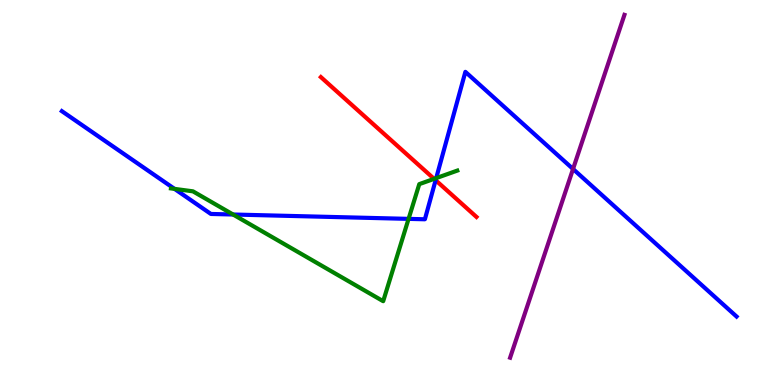[{'lines': ['blue', 'red'], 'intersections': [{'x': 5.62, 'y': 5.32}]}, {'lines': ['green', 'red'], 'intersections': [{'x': 5.6, 'y': 5.35}]}, {'lines': ['purple', 'red'], 'intersections': []}, {'lines': ['blue', 'green'], 'intersections': [{'x': 2.25, 'y': 5.09}, {'x': 3.01, 'y': 4.43}, {'x': 5.27, 'y': 4.31}, {'x': 5.63, 'y': 5.37}]}, {'lines': ['blue', 'purple'], 'intersections': [{'x': 7.39, 'y': 5.61}]}, {'lines': ['green', 'purple'], 'intersections': []}]